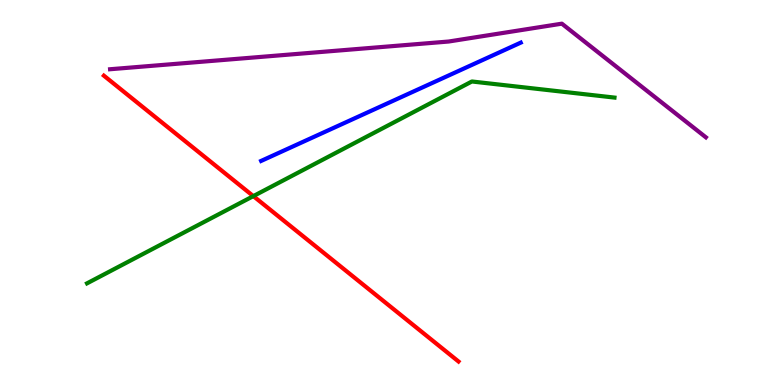[{'lines': ['blue', 'red'], 'intersections': []}, {'lines': ['green', 'red'], 'intersections': [{'x': 3.27, 'y': 4.91}]}, {'lines': ['purple', 'red'], 'intersections': []}, {'lines': ['blue', 'green'], 'intersections': []}, {'lines': ['blue', 'purple'], 'intersections': []}, {'lines': ['green', 'purple'], 'intersections': []}]